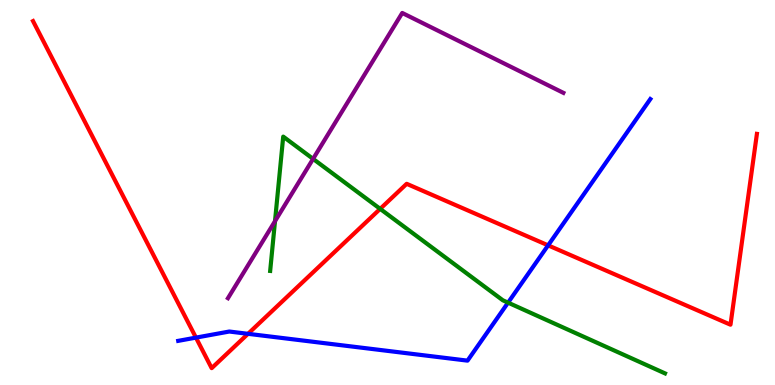[{'lines': ['blue', 'red'], 'intersections': [{'x': 2.53, 'y': 1.23}, {'x': 3.2, 'y': 1.33}, {'x': 7.07, 'y': 3.63}]}, {'lines': ['green', 'red'], 'intersections': [{'x': 4.91, 'y': 4.57}]}, {'lines': ['purple', 'red'], 'intersections': []}, {'lines': ['blue', 'green'], 'intersections': [{'x': 6.56, 'y': 2.14}]}, {'lines': ['blue', 'purple'], 'intersections': []}, {'lines': ['green', 'purple'], 'intersections': [{'x': 3.55, 'y': 4.25}, {'x': 4.04, 'y': 5.87}]}]